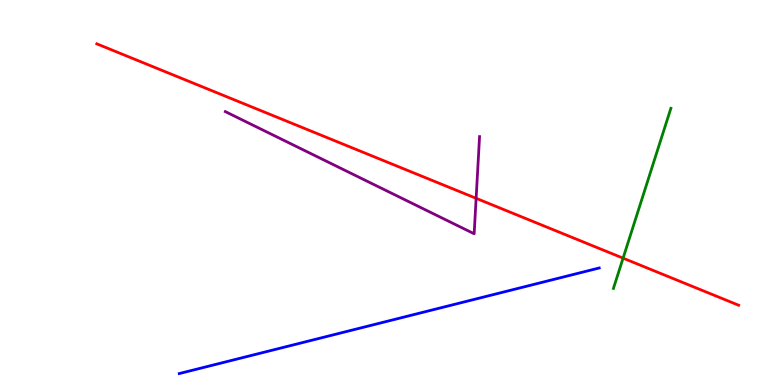[{'lines': ['blue', 'red'], 'intersections': []}, {'lines': ['green', 'red'], 'intersections': [{'x': 8.04, 'y': 3.29}]}, {'lines': ['purple', 'red'], 'intersections': [{'x': 6.14, 'y': 4.85}]}, {'lines': ['blue', 'green'], 'intersections': []}, {'lines': ['blue', 'purple'], 'intersections': []}, {'lines': ['green', 'purple'], 'intersections': []}]